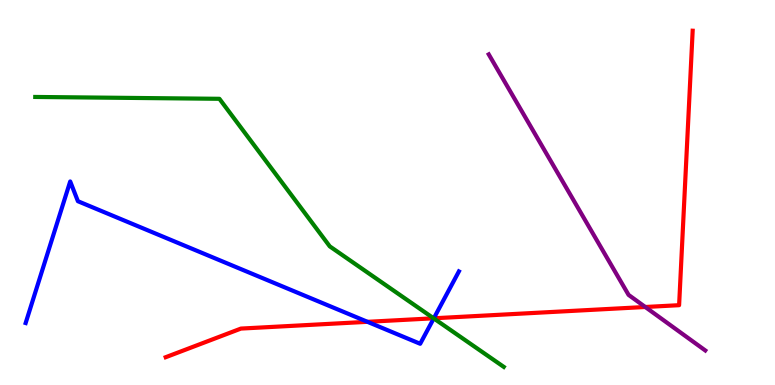[{'lines': ['blue', 'red'], 'intersections': [{'x': 4.74, 'y': 1.64}, {'x': 5.6, 'y': 1.73}]}, {'lines': ['green', 'red'], 'intersections': [{'x': 5.6, 'y': 1.73}]}, {'lines': ['purple', 'red'], 'intersections': [{'x': 8.33, 'y': 2.03}]}, {'lines': ['blue', 'green'], 'intersections': [{'x': 5.6, 'y': 1.73}]}, {'lines': ['blue', 'purple'], 'intersections': []}, {'lines': ['green', 'purple'], 'intersections': []}]